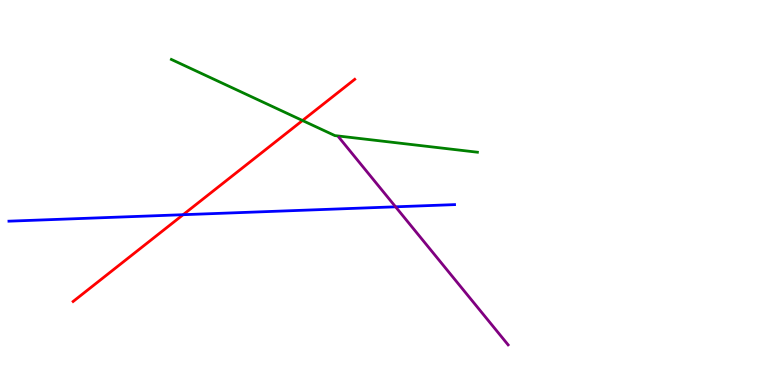[{'lines': ['blue', 'red'], 'intersections': [{'x': 2.36, 'y': 4.42}]}, {'lines': ['green', 'red'], 'intersections': [{'x': 3.9, 'y': 6.87}]}, {'lines': ['purple', 'red'], 'intersections': []}, {'lines': ['blue', 'green'], 'intersections': []}, {'lines': ['blue', 'purple'], 'intersections': [{'x': 5.1, 'y': 4.63}]}, {'lines': ['green', 'purple'], 'intersections': []}]